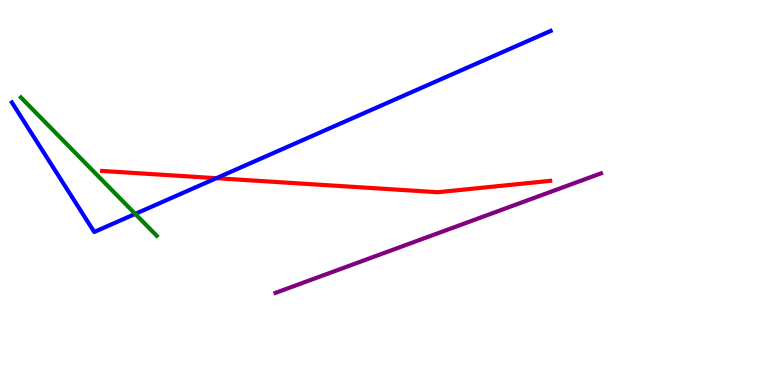[{'lines': ['blue', 'red'], 'intersections': [{'x': 2.79, 'y': 5.37}]}, {'lines': ['green', 'red'], 'intersections': []}, {'lines': ['purple', 'red'], 'intersections': []}, {'lines': ['blue', 'green'], 'intersections': [{'x': 1.75, 'y': 4.44}]}, {'lines': ['blue', 'purple'], 'intersections': []}, {'lines': ['green', 'purple'], 'intersections': []}]